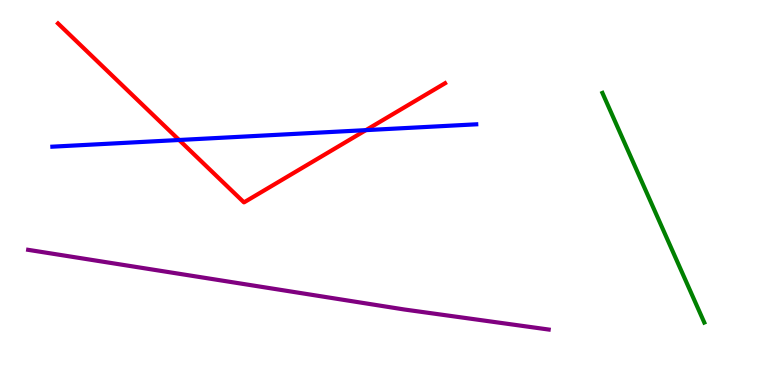[{'lines': ['blue', 'red'], 'intersections': [{'x': 2.31, 'y': 6.36}, {'x': 4.72, 'y': 6.62}]}, {'lines': ['green', 'red'], 'intersections': []}, {'lines': ['purple', 'red'], 'intersections': []}, {'lines': ['blue', 'green'], 'intersections': []}, {'lines': ['blue', 'purple'], 'intersections': []}, {'lines': ['green', 'purple'], 'intersections': []}]